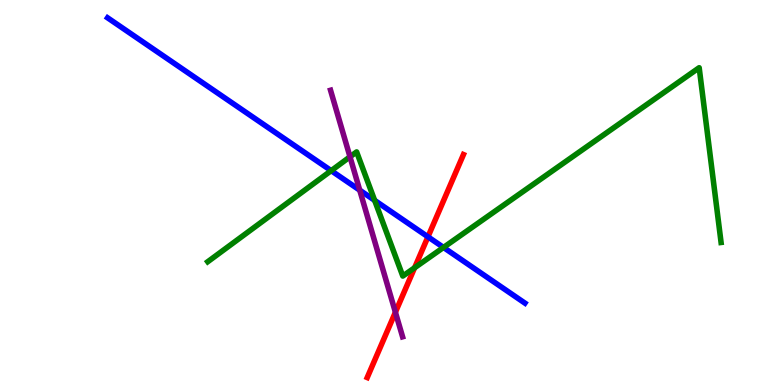[{'lines': ['blue', 'red'], 'intersections': [{'x': 5.52, 'y': 3.85}]}, {'lines': ['green', 'red'], 'intersections': [{'x': 5.35, 'y': 3.05}]}, {'lines': ['purple', 'red'], 'intersections': [{'x': 5.1, 'y': 1.89}]}, {'lines': ['blue', 'green'], 'intersections': [{'x': 4.27, 'y': 5.57}, {'x': 4.83, 'y': 4.8}, {'x': 5.72, 'y': 3.57}]}, {'lines': ['blue', 'purple'], 'intersections': [{'x': 4.64, 'y': 5.06}]}, {'lines': ['green', 'purple'], 'intersections': [{'x': 4.52, 'y': 5.93}]}]